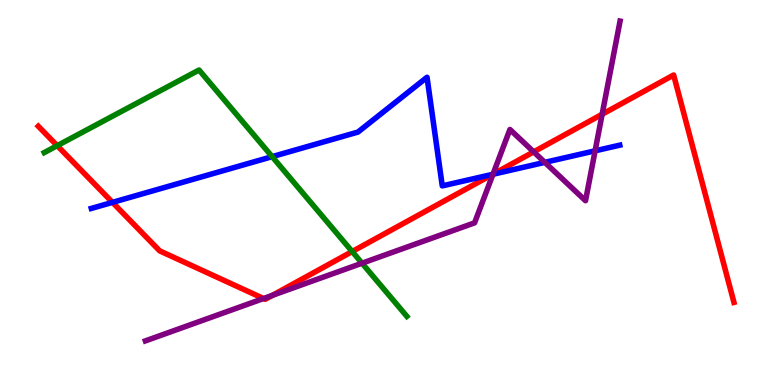[{'lines': ['blue', 'red'], 'intersections': [{'x': 1.45, 'y': 4.74}, {'x': 6.36, 'y': 5.47}]}, {'lines': ['green', 'red'], 'intersections': [{'x': 0.738, 'y': 6.22}, {'x': 4.54, 'y': 3.47}]}, {'lines': ['purple', 'red'], 'intersections': [{'x': 3.4, 'y': 2.25}, {'x': 3.51, 'y': 2.33}, {'x': 6.36, 'y': 5.47}, {'x': 6.89, 'y': 6.06}, {'x': 7.77, 'y': 7.03}]}, {'lines': ['blue', 'green'], 'intersections': [{'x': 3.51, 'y': 5.93}]}, {'lines': ['blue', 'purple'], 'intersections': [{'x': 6.36, 'y': 5.47}, {'x': 7.03, 'y': 5.78}, {'x': 7.68, 'y': 6.08}]}, {'lines': ['green', 'purple'], 'intersections': [{'x': 4.67, 'y': 3.16}]}]